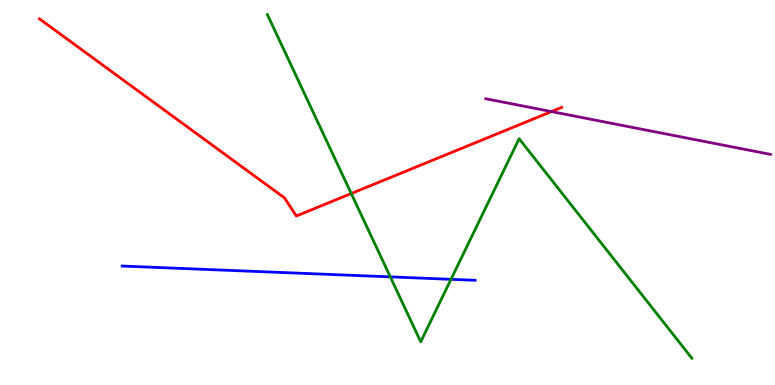[{'lines': ['blue', 'red'], 'intersections': []}, {'lines': ['green', 'red'], 'intersections': [{'x': 4.53, 'y': 4.97}]}, {'lines': ['purple', 'red'], 'intersections': [{'x': 7.12, 'y': 7.1}]}, {'lines': ['blue', 'green'], 'intersections': [{'x': 5.04, 'y': 2.81}, {'x': 5.82, 'y': 2.74}]}, {'lines': ['blue', 'purple'], 'intersections': []}, {'lines': ['green', 'purple'], 'intersections': []}]